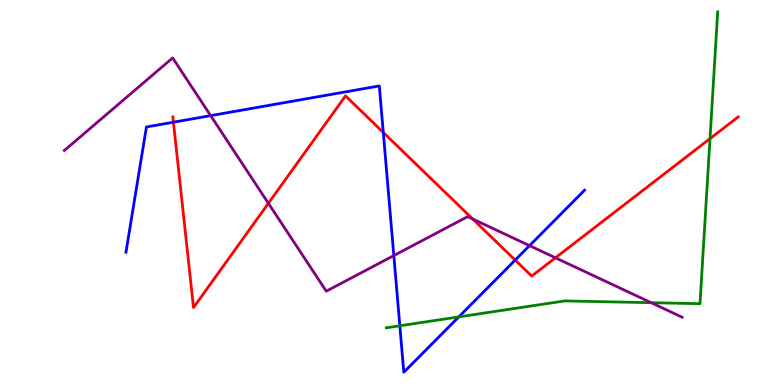[{'lines': ['blue', 'red'], 'intersections': [{'x': 2.24, 'y': 6.83}, {'x': 4.95, 'y': 6.56}, {'x': 6.65, 'y': 3.24}]}, {'lines': ['green', 'red'], 'intersections': [{'x': 9.16, 'y': 6.4}]}, {'lines': ['purple', 'red'], 'intersections': [{'x': 3.46, 'y': 4.72}, {'x': 6.1, 'y': 4.31}, {'x': 7.17, 'y': 3.3}]}, {'lines': ['blue', 'green'], 'intersections': [{'x': 5.16, 'y': 1.54}, {'x': 5.92, 'y': 1.77}]}, {'lines': ['blue', 'purple'], 'intersections': [{'x': 2.72, 'y': 7.0}, {'x': 5.08, 'y': 3.36}, {'x': 6.83, 'y': 3.62}]}, {'lines': ['green', 'purple'], 'intersections': [{'x': 8.4, 'y': 2.14}]}]